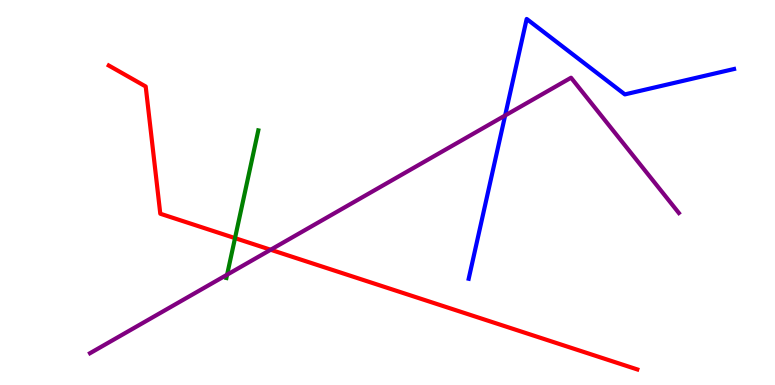[{'lines': ['blue', 'red'], 'intersections': []}, {'lines': ['green', 'red'], 'intersections': [{'x': 3.03, 'y': 3.82}]}, {'lines': ['purple', 'red'], 'intersections': [{'x': 3.49, 'y': 3.51}]}, {'lines': ['blue', 'green'], 'intersections': []}, {'lines': ['blue', 'purple'], 'intersections': [{'x': 6.52, 'y': 7.0}]}, {'lines': ['green', 'purple'], 'intersections': [{'x': 2.93, 'y': 2.87}]}]